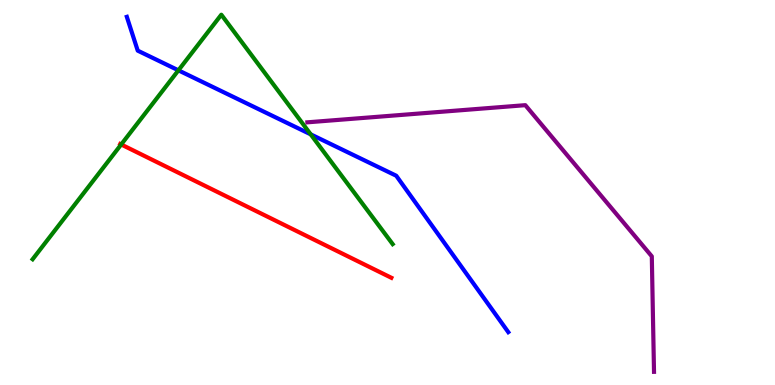[{'lines': ['blue', 'red'], 'intersections': []}, {'lines': ['green', 'red'], 'intersections': [{'x': 1.56, 'y': 6.25}]}, {'lines': ['purple', 'red'], 'intersections': []}, {'lines': ['blue', 'green'], 'intersections': [{'x': 2.3, 'y': 8.17}, {'x': 4.01, 'y': 6.51}]}, {'lines': ['blue', 'purple'], 'intersections': []}, {'lines': ['green', 'purple'], 'intersections': []}]